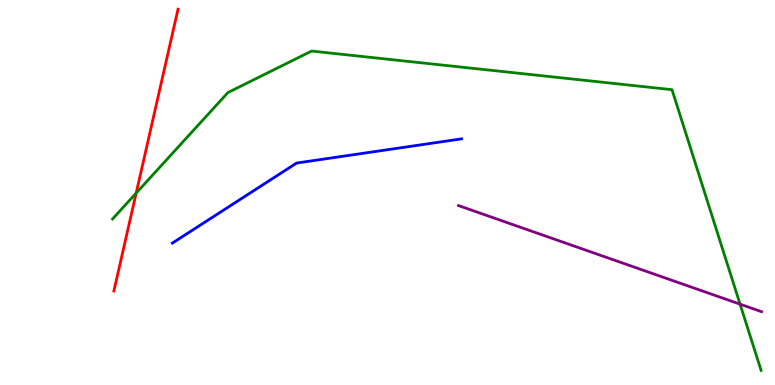[{'lines': ['blue', 'red'], 'intersections': []}, {'lines': ['green', 'red'], 'intersections': [{'x': 1.76, 'y': 4.98}]}, {'lines': ['purple', 'red'], 'intersections': []}, {'lines': ['blue', 'green'], 'intersections': []}, {'lines': ['blue', 'purple'], 'intersections': []}, {'lines': ['green', 'purple'], 'intersections': [{'x': 9.55, 'y': 2.1}]}]